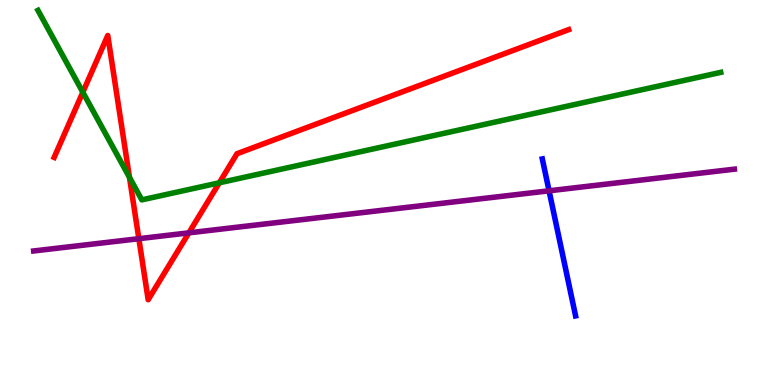[{'lines': ['blue', 'red'], 'intersections': []}, {'lines': ['green', 'red'], 'intersections': [{'x': 1.07, 'y': 7.6}, {'x': 1.67, 'y': 5.39}, {'x': 2.83, 'y': 5.25}]}, {'lines': ['purple', 'red'], 'intersections': [{'x': 1.79, 'y': 3.8}, {'x': 2.44, 'y': 3.95}]}, {'lines': ['blue', 'green'], 'intersections': []}, {'lines': ['blue', 'purple'], 'intersections': [{'x': 7.08, 'y': 5.04}]}, {'lines': ['green', 'purple'], 'intersections': []}]